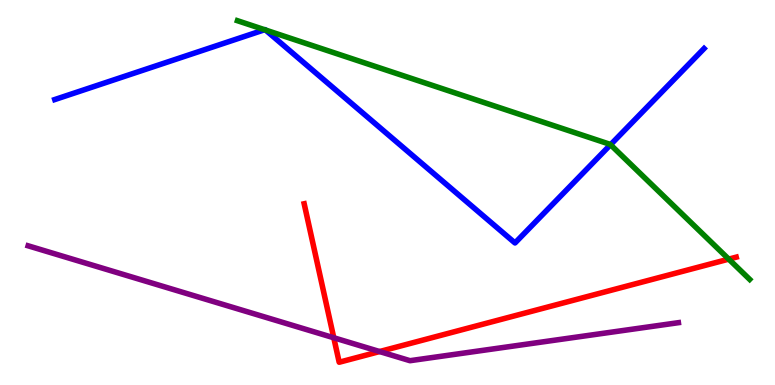[{'lines': ['blue', 'red'], 'intersections': []}, {'lines': ['green', 'red'], 'intersections': [{'x': 9.4, 'y': 3.27}]}, {'lines': ['purple', 'red'], 'intersections': [{'x': 4.31, 'y': 1.23}, {'x': 4.9, 'y': 0.869}]}, {'lines': ['blue', 'green'], 'intersections': [{'x': 3.41, 'y': 9.23}, {'x': 3.43, 'y': 9.22}, {'x': 7.88, 'y': 6.24}]}, {'lines': ['blue', 'purple'], 'intersections': []}, {'lines': ['green', 'purple'], 'intersections': []}]